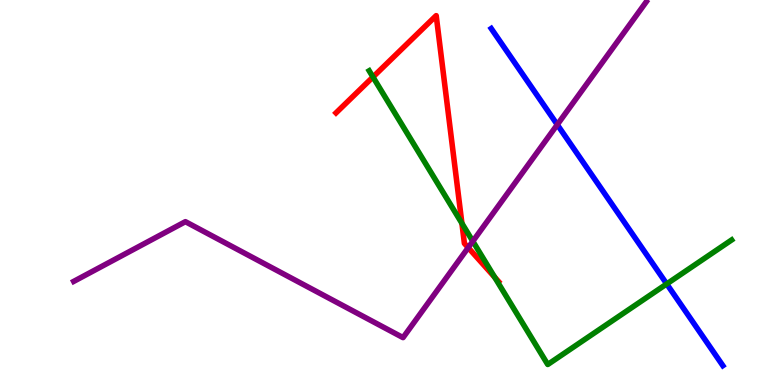[{'lines': ['blue', 'red'], 'intersections': []}, {'lines': ['green', 'red'], 'intersections': [{'x': 4.81, 'y': 8.0}, {'x': 5.96, 'y': 4.2}, {'x': 6.38, 'y': 2.8}]}, {'lines': ['purple', 'red'], 'intersections': [{'x': 6.04, 'y': 3.57}]}, {'lines': ['blue', 'green'], 'intersections': [{'x': 8.6, 'y': 2.63}]}, {'lines': ['blue', 'purple'], 'intersections': [{'x': 7.19, 'y': 6.76}]}, {'lines': ['green', 'purple'], 'intersections': [{'x': 6.1, 'y': 3.73}]}]